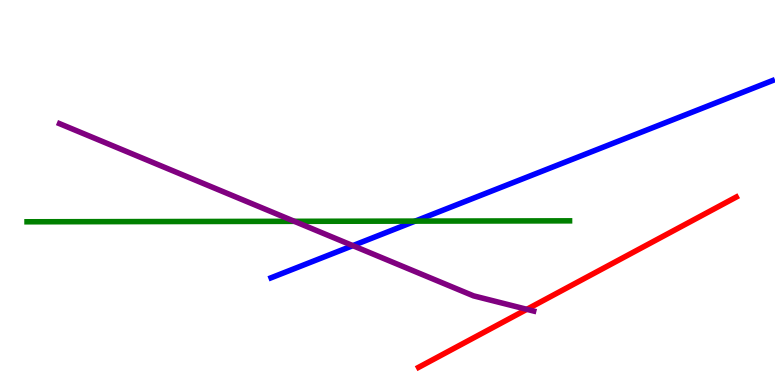[{'lines': ['blue', 'red'], 'intersections': []}, {'lines': ['green', 'red'], 'intersections': []}, {'lines': ['purple', 'red'], 'intersections': [{'x': 6.8, 'y': 1.97}]}, {'lines': ['blue', 'green'], 'intersections': [{'x': 5.36, 'y': 4.26}]}, {'lines': ['blue', 'purple'], 'intersections': [{'x': 4.55, 'y': 3.62}]}, {'lines': ['green', 'purple'], 'intersections': [{'x': 3.8, 'y': 4.25}]}]